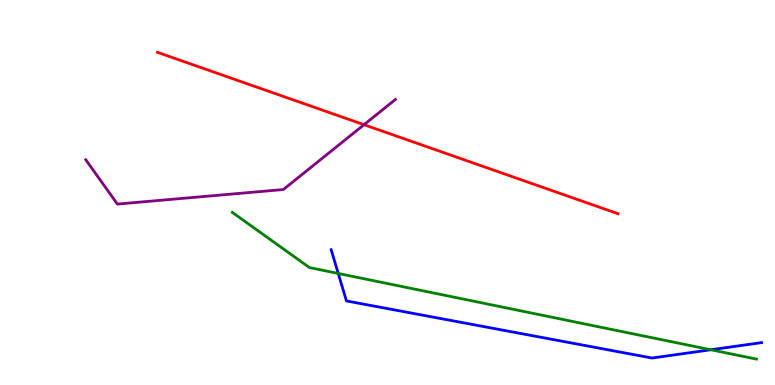[{'lines': ['blue', 'red'], 'intersections': []}, {'lines': ['green', 'red'], 'intersections': []}, {'lines': ['purple', 'red'], 'intersections': [{'x': 4.7, 'y': 6.76}]}, {'lines': ['blue', 'green'], 'intersections': [{'x': 4.36, 'y': 2.9}, {'x': 9.17, 'y': 0.915}]}, {'lines': ['blue', 'purple'], 'intersections': []}, {'lines': ['green', 'purple'], 'intersections': []}]